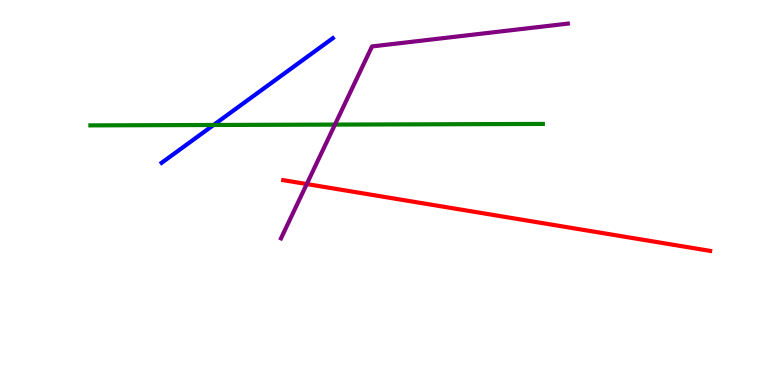[{'lines': ['blue', 'red'], 'intersections': []}, {'lines': ['green', 'red'], 'intersections': []}, {'lines': ['purple', 'red'], 'intersections': [{'x': 3.96, 'y': 5.22}]}, {'lines': ['blue', 'green'], 'intersections': [{'x': 2.76, 'y': 6.75}]}, {'lines': ['blue', 'purple'], 'intersections': []}, {'lines': ['green', 'purple'], 'intersections': [{'x': 4.32, 'y': 6.76}]}]